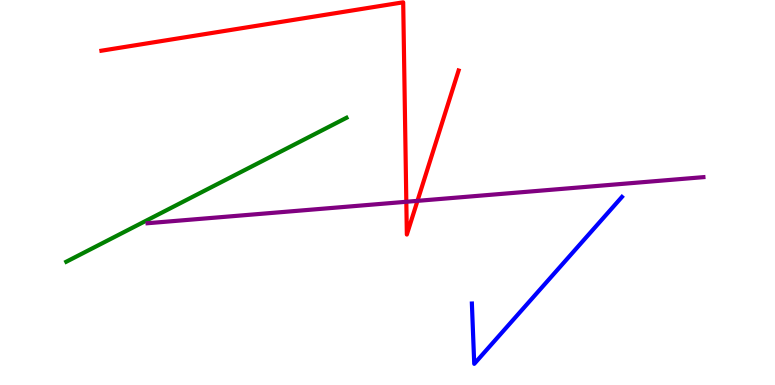[{'lines': ['blue', 'red'], 'intersections': []}, {'lines': ['green', 'red'], 'intersections': []}, {'lines': ['purple', 'red'], 'intersections': [{'x': 5.24, 'y': 4.76}, {'x': 5.39, 'y': 4.78}]}, {'lines': ['blue', 'green'], 'intersections': []}, {'lines': ['blue', 'purple'], 'intersections': []}, {'lines': ['green', 'purple'], 'intersections': []}]